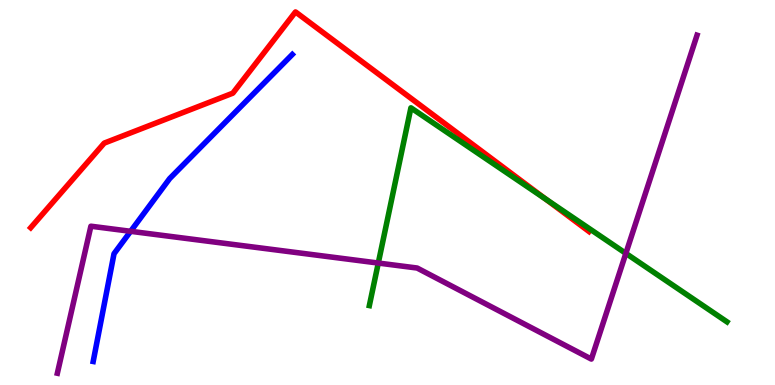[{'lines': ['blue', 'red'], 'intersections': []}, {'lines': ['green', 'red'], 'intersections': [{'x': 7.04, 'y': 4.83}]}, {'lines': ['purple', 'red'], 'intersections': []}, {'lines': ['blue', 'green'], 'intersections': []}, {'lines': ['blue', 'purple'], 'intersections': [{'x': 1.69, 'y': 3.99}]}, {'lines': ['green', 'purple'], 'intersections': [{'x': 4.88, 'y': 3.17}, {'x': 8.08, 'y': 3.42}]}]